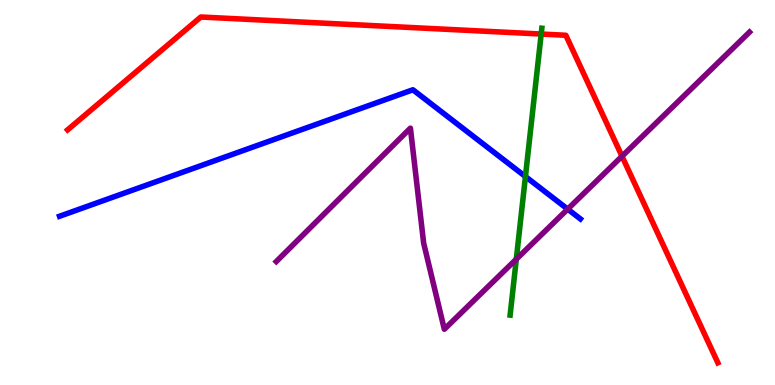[{'lines': ['blue', 'red'], 'intersections': []}, {'lines': ['green', 'red'], 'intersections': [{'x': 6.98, 'y': 9.12}]}, {'lines': ['purple', 'red'], 'intersections': [{'x': 8.03, 'y': 5.94}]}, {'lines': ['blue', 'green'], 'intersections': [{'x': 6.78, 'y': 5.41}]}, {'lines': ['blue', 'purple'], 'intersections': [{'x': 7.33, 'y': 4.57}]}, {'lines': ['green', 'purple'], 'intersections': [{'x': 6.66, 'y': 3.27}]}]